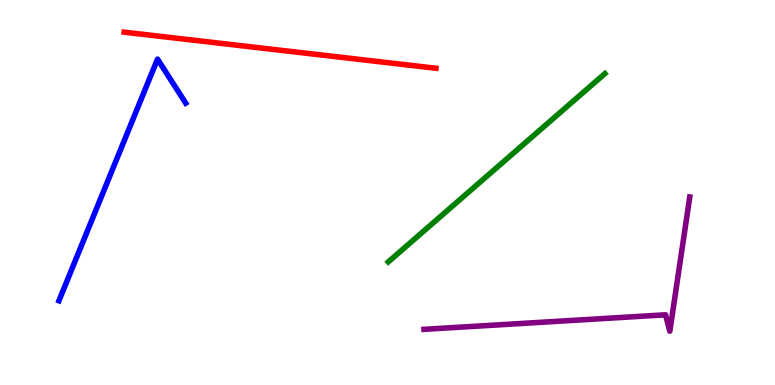[{'lines': ['blue', 'red'], 'intersections': []}, {'lines': ['green', 'red'], 'intersections': []}, {'lines': ['purple', 'red'], 'intersections': []}, {'lines': ['blue', 'green'], 'intersections': []}, {'lines': ['blue', 'purple'], 'intersections': []}, {'lines': ['green', 'purple'], 'intersections': []}]